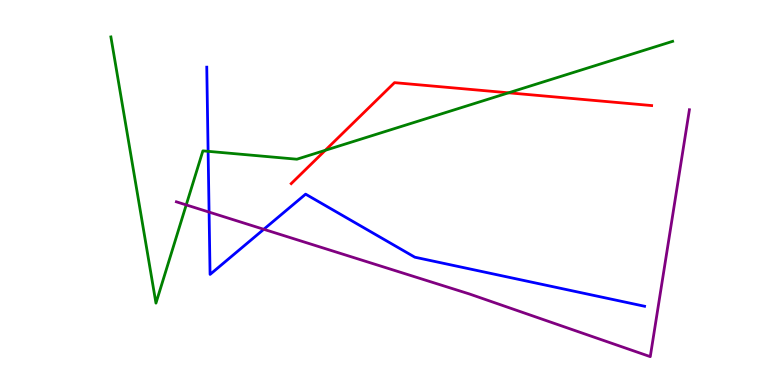[{'lines': ['blue', 'red'], 'intersections': []}, {'lines': ['green', 'red'], 'intersections': [{'x': 4.2, 'y': 6.1}, {'x': 6.56, 'y': 7.59}]}, {'lines': ['purple', 'red'], 'intersections': []}, {'lines': ['blue', 'green'], 'intersections': [{'x': 2.69, 'y': 6.07}]}, {'lines': ['blue', 'purple'], 'intersections': [{'x': 2.7, 'y': 4.49}, {'x': 3.4, 'y': 4.04}]}, {'lines': ['green', 'purple'], 'intersections': [{'x': 2.4, 'y': 4.68}]}]